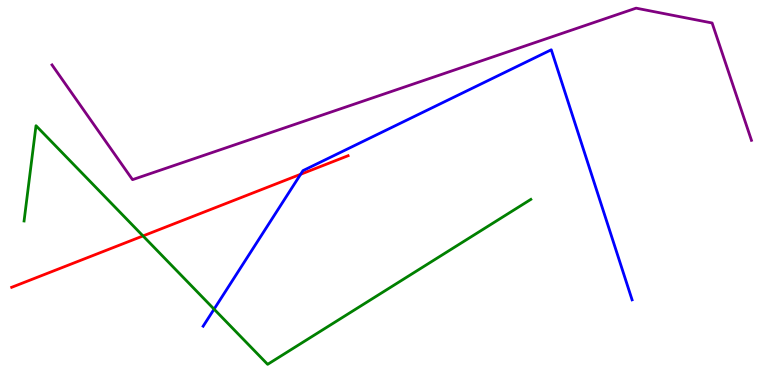[{'lines': ['blue', 'red'], 'intersections': [{'x': 3.88, 'y': 5.47}]}, {'lines': ['green', 'red'], 'intersections': [{'x': 1.85, 'y': 3.87}]}, {'lines': ['purple', 'red'], 'intersections': []}, {'lines': ['blue', 'green'], 'intersections': [{'x': 2.76, 'y': 1.97}]}, {'lines': ['blue', 'purple'], 'intersections': []}, {'lines': ['green', 'purple'], 'intersections': []}]